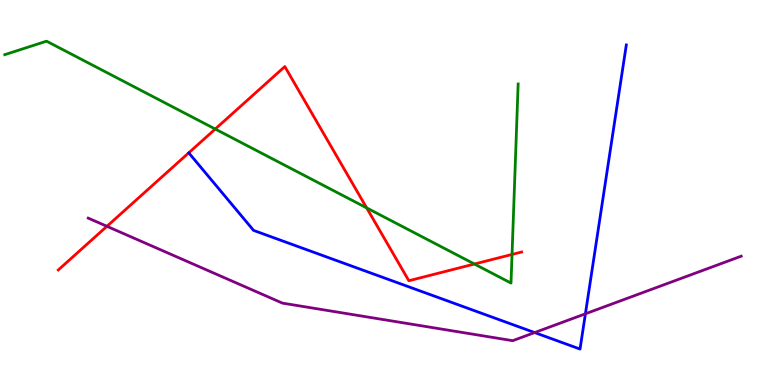[{'lines': ['blue', 'red'], 'intersections': []}, {'lines': ['green', 'red'], 'intersections': [{'x': 2.78, 'y': 6.65}, {'x': 4.73, 'y': 4.6}, {'x': 6.12, 'y': 3.14}, {'x': 6.61, 'y': 3.39}]}, {'lines': ['purple', 'red'], 'intersections': [{'x': 1.38, 'y': 4.12}]}, {'lines': ['blue', 'green'], 'intersections': []}, {'lines': ['blue', 'purple'], 'intersections': [{'x': 6.9, 'y': 1.36}, {'x': 7.55, 'y': 1.85}]}, {'lines': ['green', 'purple'], 'intersections': []}]